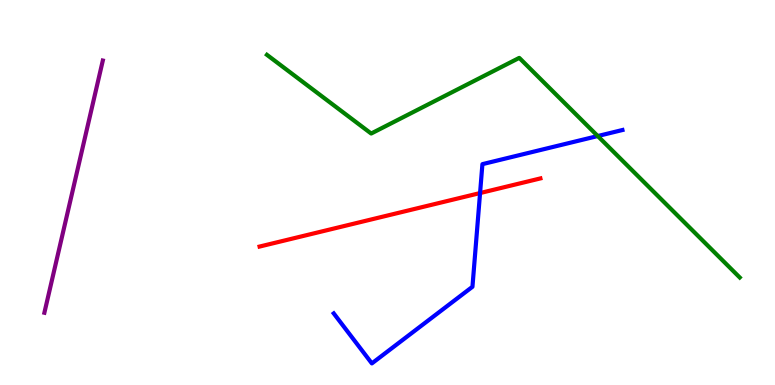[{'lines': ['blue', 'red'], 'intersections': [{'x': 6.19, 'y': 4.99}]}, {'lines': ['green', 'red'], 'intersections': []}, {'lines': ['purple', 'red'], 'intersections': []}, {'lines': ['blue', 'green'], 'intersections': [{'x': 7.71, 'y': 6.47}]}, {'lines': ['blue', 'purple'], 'intersections': []}, {'lines': ['green', 'purple'], 'intersections': []}]